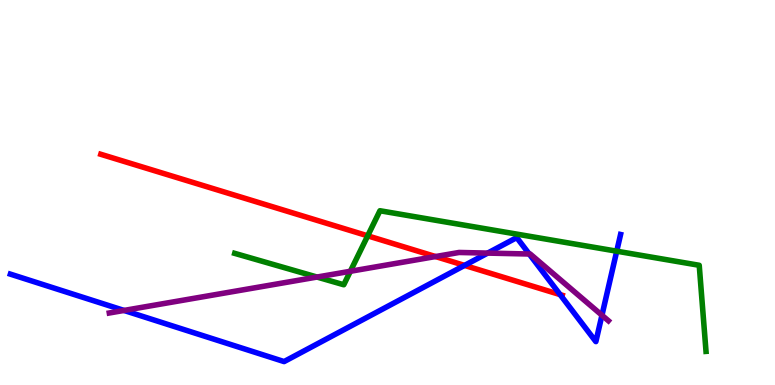[{'lines': ['blue', 'red'], 'intersections': [{'x': 5.99, 'y': 3.11}, {'x': 7.23, 'y': 2.35}]}, {'lines': ['green', 'red'], 'intersections': [{'x': 4.74, 'y': 3.87}]}, {'lines': ['purple', 'red'], 'intersections': [{'x': 5.62, 'y': 3.34}]}, {'lines': ['blue', 'green'], 'intersections': [{'x': 7.96, 'y': 3.48}]}, {'lines': ['blue', 'purple'], 'intersections': [{'x': 1.6, 'y': 1.94}, {'x': 6.29, 'y': 3.43}, {'x': 6.83, 'y': 3.4}, {'x': 7.77, 'y': 1.81}]}, {'lines': ['green', 'purple'], 'intersections': [{'x': 4.09, 'y': 2.8}, {'x': 4.52, 'y': 2.95}]}]